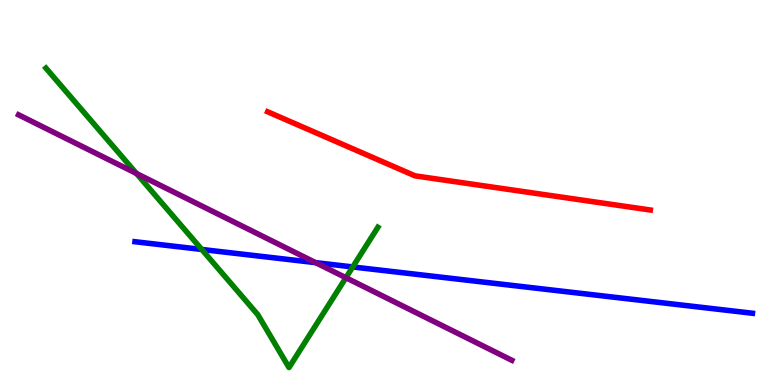[{'lines': ['blue', 'red'], 'intersections': []}, {'lines': ['green', 'red'], 'intersections': []}, {'lines': ['purple', 'red'], 'intersections': []}, {'lines': ['blue', 'green'], 'intersections': [{'x': 2.6, 'y': 3.52}, {'x': 4.55, 'y': 3.07}]}, {'lines': ['blue', 'purple'], 'intersections': [{'x': 4.07, 'y': 3.18}]}, {'lines': ['green', 'purple'], 'intersections': [{'x': 1.76, 'y': 5.49}, {'x': 4.46, 'y': 2.79}]}]